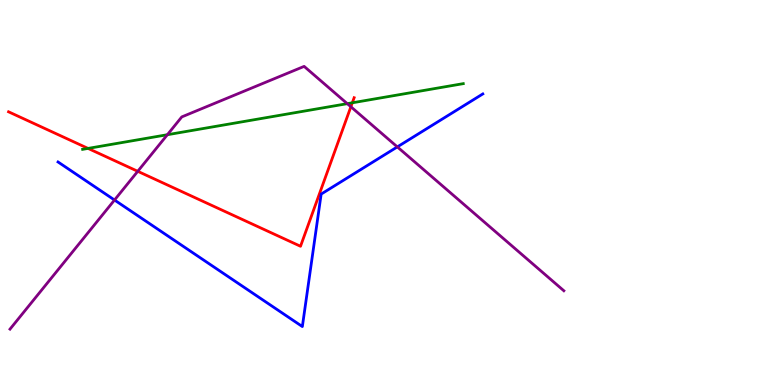[{'lines': ['blue', 'red'], 'intersections': []}, {'lines': ['green', 'red'], 'intersections': [{'x': 1.14, 'y': 6.15}, {'x': 4.55, 'y': 7.33}]}, {'lines': ['purple', 'red'], 'intersections': [{'x': 1.78, 'y': 5.55}, {'x': 4.53, 'y': 7.23}]}, {'lines': ['blue', 'green'], 'intersections': []}, {'lines': ['blue', 'purple'], 'intersections': [{'x': 1.48, 'y': 4.8}, {'x': 5.13, 'y': 6.18}]}, {'lines': ['green', 'purple'], 'intersections': [{'x': 2.16, 'y': 6.5}, {'x': 4.48, 'y': 7.31}]}]